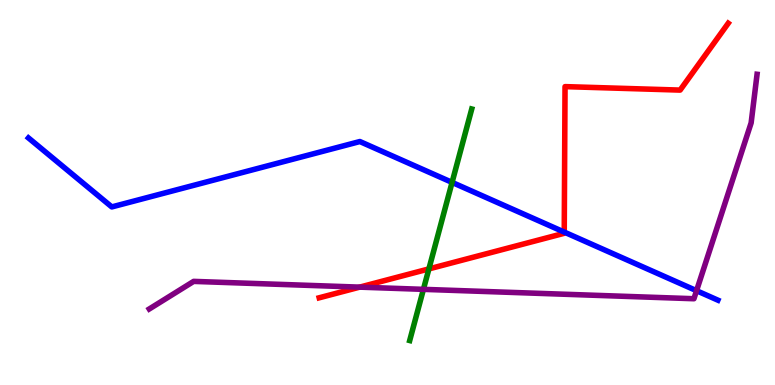[{'lines': ['blue', 'red'], 'intersections': [{'x': 7.28, 'y': 3.97}]}, {'lines': ['green', 'red'], 'intersections': [{'x': 5.53, 'y': 3.02}]}, {'lines': ['purple', 'red'], 'intersections': [{'x': 4.64, 'y': 2.54}]}, {'lines': ['blue', 'green'], 'intersections': [{'x': 5.83, 'y': 5.26}]}, {'lines': ['blue', 'purple'], 'intersections': [{'x': 8.99, 'y': 2.45}]}, {'lines': ['green', 'purple'], 'intersections': [{'x': 5.46, 'y': 2.48}]}]